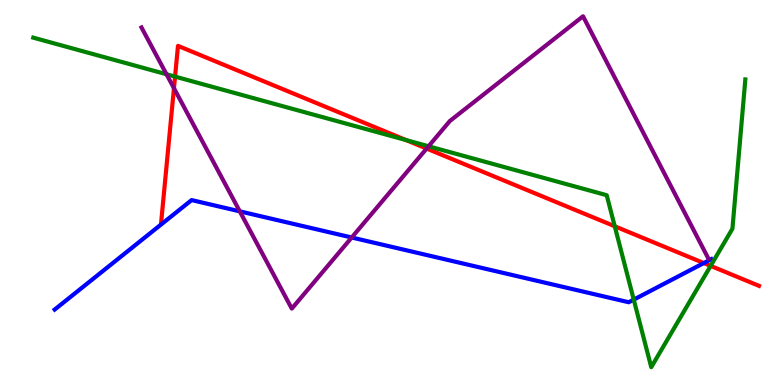[{'lines': ['blue', 'red'], 'intersections': [{'x': 9.08, 'y': 3.17}]}, {'lines': ['green', 'red'], 'intersections': [{'x': 2.26, 'y': 8.01}, {'x': 5.24, 'y': 6.36}, {'x': 7.93, 'y': 4.12}, {'x': 9.17, 'y': 3.09}]}, {'lines': ['purple', 'red'], 'intersections': [{'x': 2.24, 'y': 7.71}, {'x': 5.5, 'y': 6.14}]}, {'lines': ['blue', 'green'], 'intersections': [{'x': 8.18, 'y': 2.22}]}, {'lines': ['blue', 'purple'], 'intersections': [{'x': 3.09, 'y': 4.51}, {'x': 4.54, 'y': 3.83}]}, {'lines': ['green', 'purple'], 'intersections': [{'x': 2.15, 'y': 8.07}, {'x': 5.53, 'y': 6.2}]}]